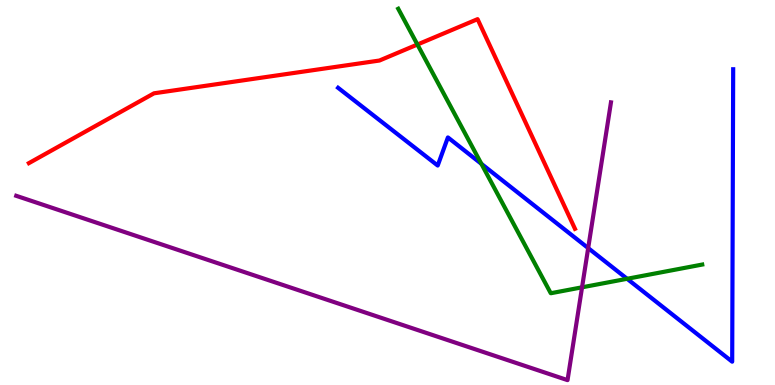[{'lines': ['blue', 'red'], 'intersections': []}, {'lines': ['green', 'red'], 'intersections': [{'x': 5.39, 'y': 8.84}]}, {'lines': ['purple', 'red'], 'intersections': []}, {'lines': ['blue', 'green'], 'intersections': [{'x': 6.21, 'y': 5.74}, {'x': 8.09, 'y': 2.76}]}, {'lines': ['blue', 'purple'], 'intersections': [{'x': 7.59, 'y': 3.56}]}, {'lines': ['green', 'purple'], 'intersections': [{'x': 7.51, 'y': 2.54}]}]